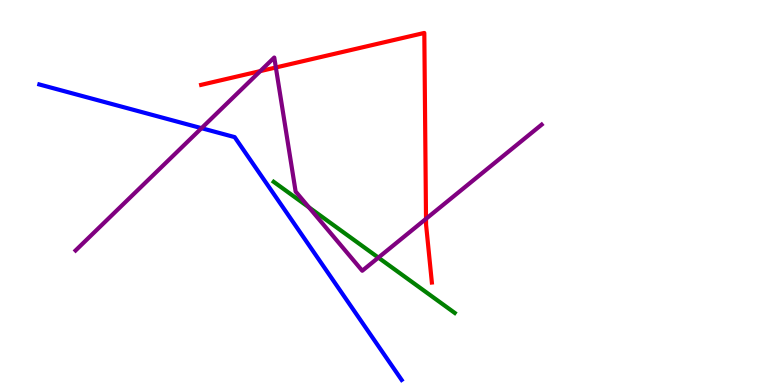[{'lines': ['blue', 'red'], 'intersections': []}, {'lines': ['green', 'red'], 'intersections': []}, {'lines': ['purple', 'red'], 'intersections': [{'x': 3.36, 'y': 8.15}, {'x': 3.56, 'y': 8.25}, {'x': 5.5, 'y': 4.32}]}, {'lines': ['blue', 'green'], 'intersections': []}, {'lines': ['blue', 'purple'], 'intersections': [{'x': 2.6, 'y': 6.67}]}, {'lines': ['green', 'purple'], 'intersections': [{'x': 3.99, 'y': 4.62}, {'x': 4.88, 'y': 3.31}]}]